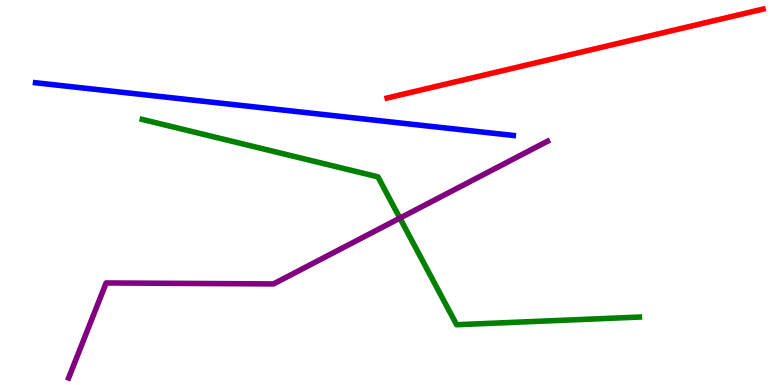[{'lines': ['blue', 'red'], 'intersections': []}, {'lines': ['green', 'red'], 'intersections': []}, {'lines': ['purple', 'red'], 'intersections': []}, {'lines': ['blue', 'green'], 'intersections': []}, {'lines': ['blue', 'purple'], 'intersections': []}, {'lines': ['green', 'purple'], 'intersections': [{'x': 5.16, 'y': 4.33}]}]